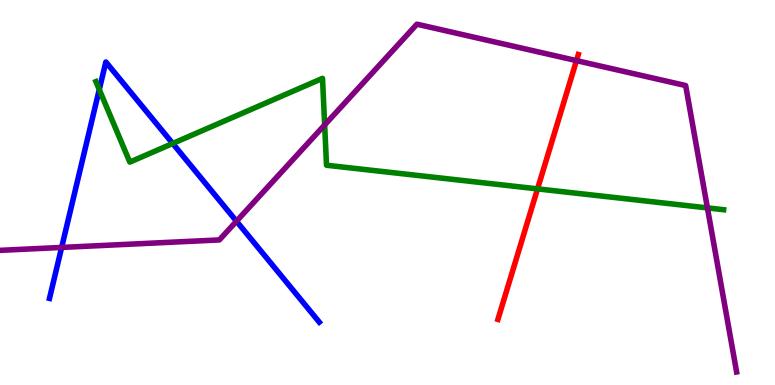[{'lines': ['blue', 'red'], 'intersections': []}, {'lines': ['green', 'red'], 'intersections': [{'x': 6.94, 'y': 5.09}]}, {'lines': ['purple', 'red'], 'intersections': [{'x': 7.44, 'y': 8.43}]}, {'lines': ['blue', 'green'], 'intersections': [{'x': 1.28, 'y': 7.67}, {'x': 2.23, 'y': 6.27}]}, {'lines': ['blue', 'purple'], 'intersections': [{'x': 0.795, 'y': 3.57}, {'x': 3.05, 'y': 4.25}]}, {'lines': ['green', 'purple'], 'intersections': [{'x': 4.19, 'y': 6.75}, {'x': 9.13, 'y': 4.6}]}]